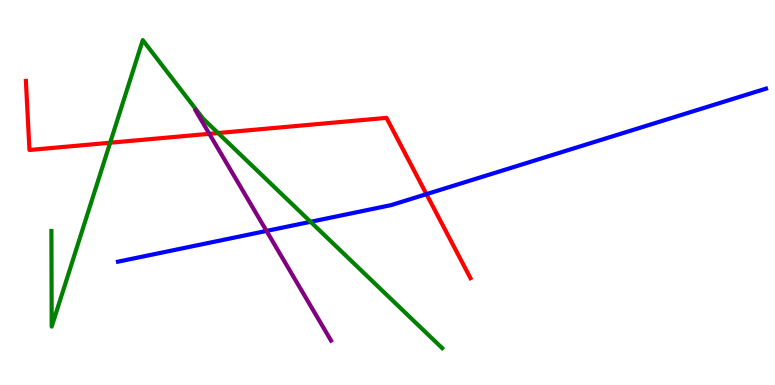[{'lines': ['blue', 'red'], 'intersections': [{'x': 5.5, 'y': 4.96}]}, {'lines': ['green', 'red'], 'intersections': [{'x': 1.42, 'y': 6.29}, {'x': 2.81, 'y': 6.54}]}, {'lines': ['purple', 'red'], 'intersections': [{'x': 2.7, 'y': 6.52}]}, {'lines': ['blue', 'green'], 'intersections': [{'x': 4.01, 'y': 4.24}]}, {'lines': ['blue', 'purple'], 'intersections': [{'x': 3.44, 'y': 4.0}]}, {'lines': ['green', 'purple'], 'intersections': []}]